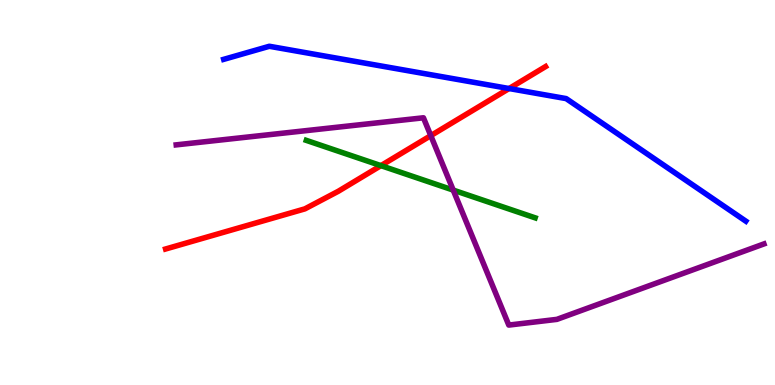[{'lines': ['blue', 'red'], 'intersections': [{'x': 6.57, 'y': 7.7}]}, {'lines': ['green', 'red'], 'intersections': [{'x': 4.92, 'y': 5.7}]}, {'lines': ['purple', 'red'], 'intersections': [{'x': 5.56, 'y': 6.48}]}, {'lines': ['blue', 'green'], 'intersections': []}, {'lines': ['blue', 'purple'], 'intersections': []}, {'lines': ['green', 'purple'], 'intersections': [{'x': 5.85, 'y': 5.06}]}]